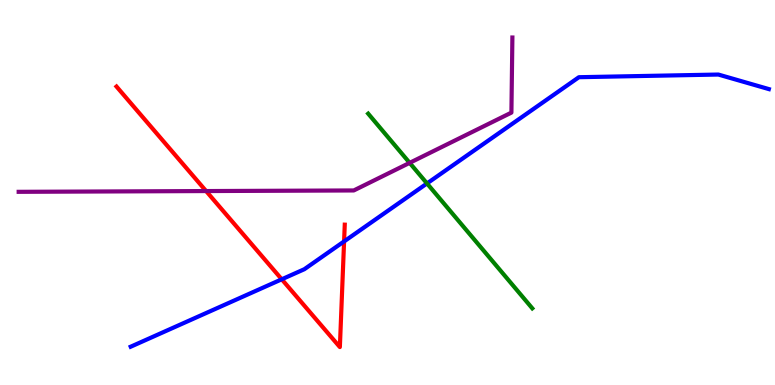[{'lines': ['blue', 'red'], 'intersections': [{'x': 3.64, 'y': 2.75}, {'x': 4.44, 'y': 3.73}]}, {'lines': ['green', 'red'], 'intersections': []}, {'lines': ['purple', 'red'], 'intersections': [{'x': 2.66, 'y': 5.04}]}, {'lines': ['blue', 'green'], 'intersections': [{'x': 5.51, 'y': 5.24}]}, {'lines': ['blue', 'purple'], 'intersections': []}, {'lines': ['green', 'purple'], 'intersections': [{'x': 5.29, 'y': 5.77}]}]